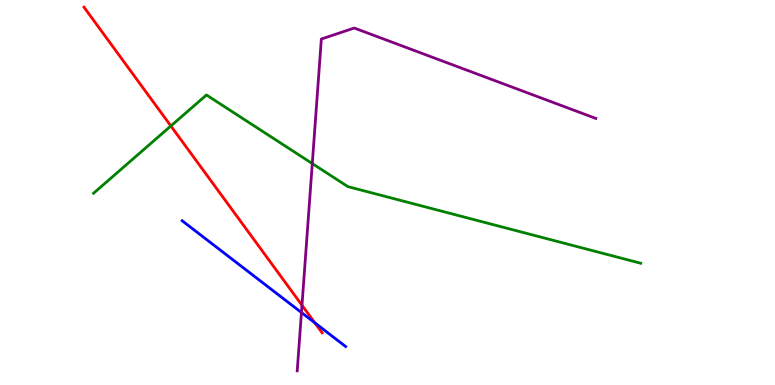[{'lines': ['blue', 'red'], 'intersections': [{'x': 4.06, 'y': 1.61}]}, {'lines': ['green', 'red'], 'intersections': [{'x': 2.2, 'y': 6.73}]}, {'lines': ['purple', 'red'], 'intersections': [{'x': 3.9, 'y': 2.07}]}, {'lines': ['blue', 'green'], 'intersections': []}, {'lines': ['blue', 'purple'], 'intersections': [{'x': 3.89, 'y': 1.88}]}, {'lines': ['green', 'purple'], 'intersections': [{'x': 4.03, 'y': 5.75}]}]